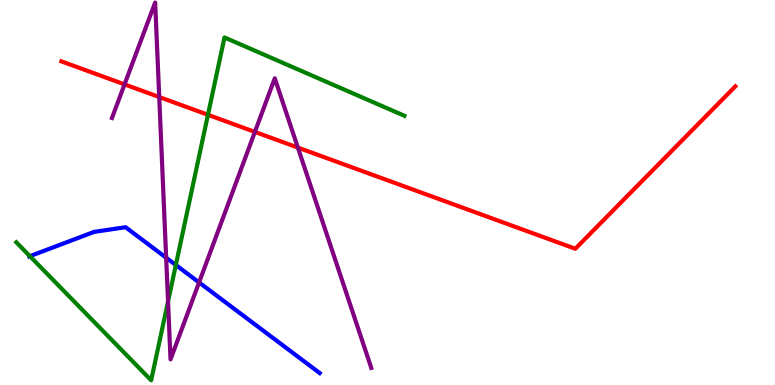[{'lines': ['blue', 'red'], 'intersections': []}, {'lines': ['green', 'red'], 'intersections': [{'x': 2.68, 'y': 7.02}]}, {'lines': ['purple', 'red'], 'intersections': [{'x': 1.61, 'y': 7.81}, {'x': 2.05, 'y': 7.48}, {'x': 3.29, 'y': 6.57}, {'x': 3.84, 'y': 6.17}]}, {'lines': ['blue', 'green'], 'intersections': [{'x': 0.386, 'y': 3.35}, {'x': 2.27, 'y': 3.12}]}, {'lines': ['blue', 'purple'], 'intersections': [{'x': 2.14, 'y': 3.31}, {'x': 2.57, 'y': 2.66}]}, {'lines': ['green', 'purple'], 'intersections': [{'x': 2.17, 'y': 2.17}]}]